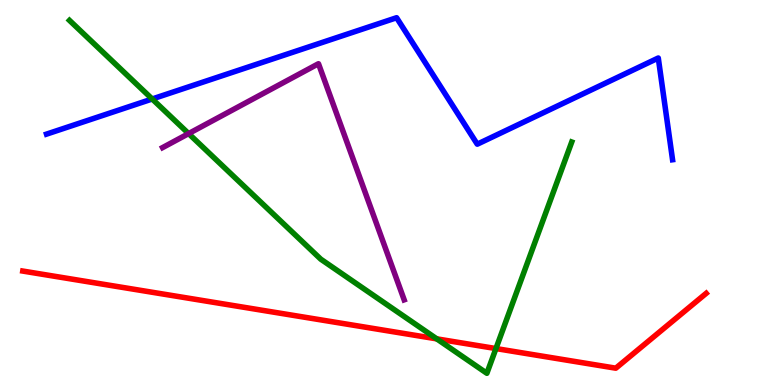[{'lines': ['blue', 'red'], 'intersections': []}, {'lines': ['green', 'red'], 'intersections': [{'x': 5.64, 'y': 1.2}, {'x': 6.4, 'y': 0.947}]}, {'lines': ['purple', 'red'], 'intersections': []}, {'lines': ['blue', 'green'], 'intersections': [{'x': 1.96, 'y': 7.43}]}, {'lines': ['blue', 'purple'], 'intersections': []}, {'lines': ['green', 'purple'], 'intersections': [{'x': 2.43, 'y': 6.53}]}]